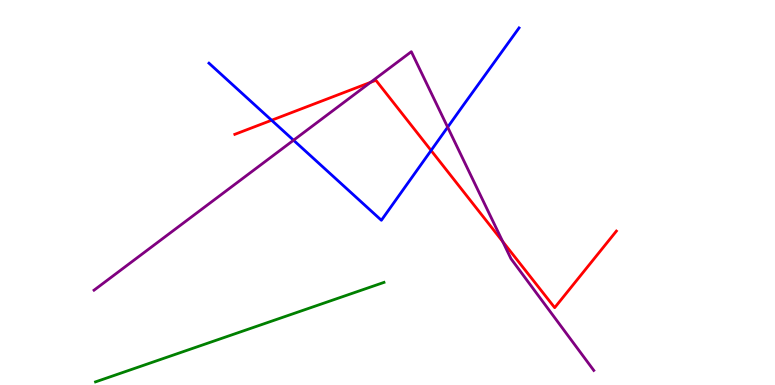[{'lines': ['blue', 'red'], 'intersections': [{'x': 3.5, 'y': 6.88}, {'x': 5.56, 'y': 6.09}]}, {'lines': ['green', 'red'], 'intersections': []}, {'lines': ['purple', 'red'], 'intersections': [{'x': 4.78, 'y': 7.86}, {'x': 6.49, 'y': 3.73}]}, {'lines': ['blue', 'green'], 'intersections': []}, {'lines': ['blue', 'purple'], 'intersections': [{'x': 3.79, 'y': 6.36}, {'x': 5.78, 'y': 6.7}]}, {'lines': ['green', 'purple'], 'intersections': []}]